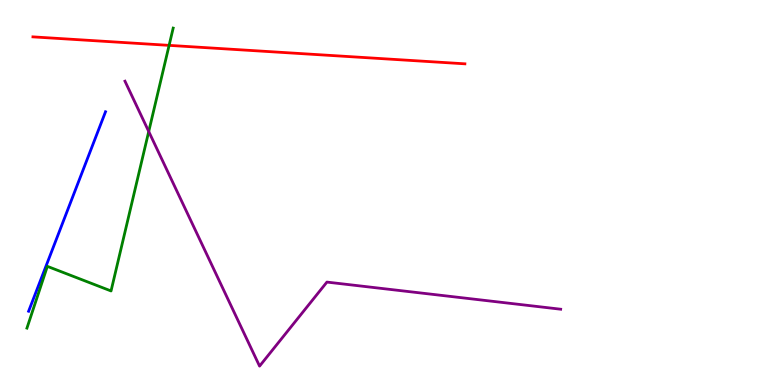[{'lines': ['blue', 'red'], 'intersections': []}, {'lines': ['green', 'red'], 'intersections': [{'x': 2.18, 'y': 8.82}]}, {'lines': ['purple', 'red'], 'intersections': []}, {'lines': ['blue', 'green'], 'intersections': []}, {'lines': ['blue', 'purple'], 'intersections': []}, {'lines': ['green', 'purple'], 'intersections': [{'x': 1.92, 'y': 6.58}]}]